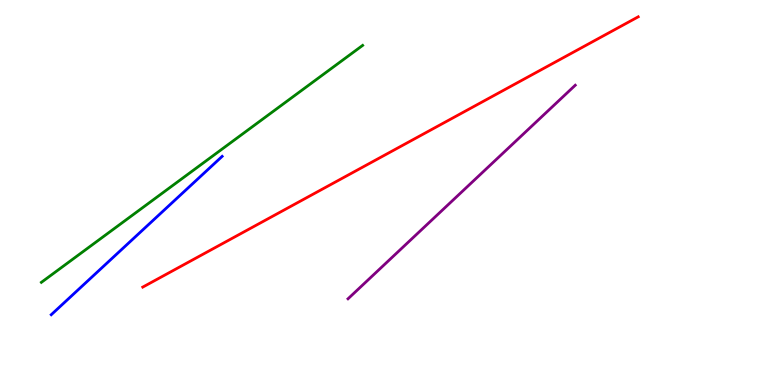[{'lines': ['blue', 'red'], 'intersections': []}, {'lines': ['green', 'red'], 'intersections': []}, {'lines': ['purple', 'red'], 'intersections': []}, {'lines': ['blue', 'green'], 'intersections': []}, {'lines': ['blue', 'purple'], 'intersections': []}, {'lines': ['green', 'purple'], 'intersections': []}]